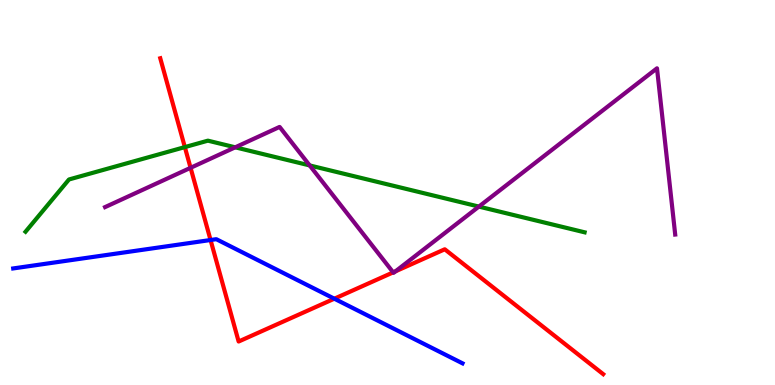[{'lines': ['blue', 'red'], 'intersections': [{'x': 2.72, 'y': 3.77}, {'x': 4.31, 'y': 2.24}]}, {'lines': ['green', 'red'], 'intersections': [{'x': 2.39, 'y': 6.18}]}, {'lines': ['purple', 'red'], 'intersections': [{'x': 2.46, 'y': 5.64}, {'x': 5.07, 'y': 2.93}, {'x': 5.1, 'y': 2.95}]}, {'lines': ['blue', 'green'], 'intersections': []}, {'lines': ['blue', 'purple'], 'intersections': []}, {'lines': ['green', 'purple'], 'intersections': [{'x': 3.04, 'y': 6.17}, {'x': 4.0, 'y': 5.7}, {'x': 6.18, 'y': 4.63}]}]